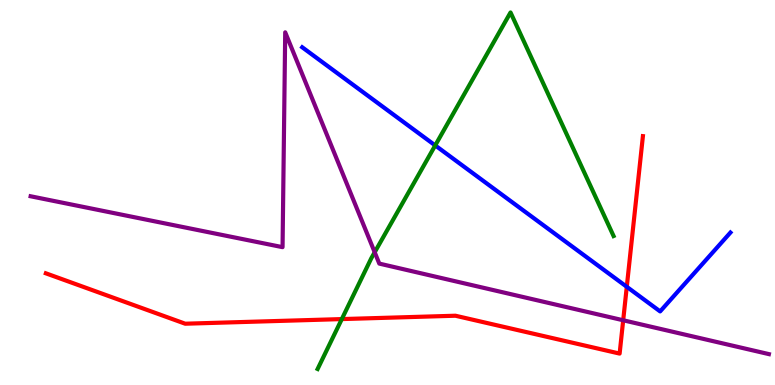[{'lines': ['blue', 'red'], 'intersections': [{'x': 8.09, 'y': 2.55}]}, {'lines': ['green', 'red'], 'intersections': [{'x': 4.41, 'y': 1.71}]}, {'lines': ['purple', 'red'], 'intersections': [{'x': 8.04, 'y': 1.68}]}, {'lines': ['blue', 'green'], 'intersections': [{'x': 5.62, 'y': 6.22}]}, {'lines': ['blue', 'purple'], 'intersections': []}, {'lines': ['green', 'purple'], 'intersections': [{'x': 4.83, 'y': 3.45}]}]